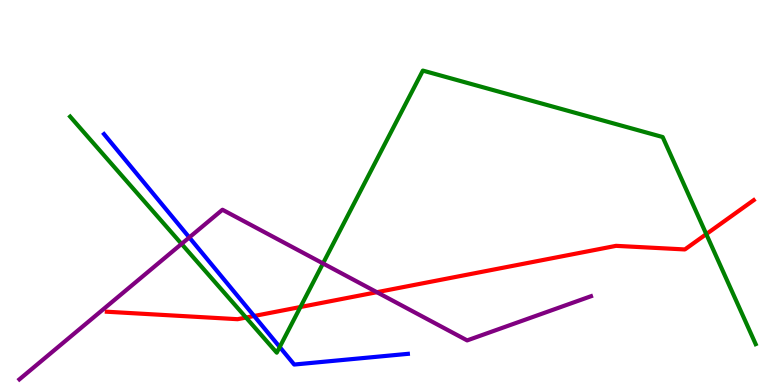[{'lines': ['blue', 'red'], 'intersections': [{'x': 3.28, 'y': 1.79}]}, {'lines': ['green', 'red'], 'intersections': [{'x': 3.17, 'y': 1.75}, {'x': 3.88, 'y': 2.03}, {'x': 9.11, 'y': 3.92}]}, {'lines': ['purple', 'red'], 'intersections': [{'x': 4.86, 'y': 2.41}]}, {'lines': ['blue', 'green'], 'intersections': [{'x': 3.61, 'y': 0.987}]}, {'lines': ['blue', 'purple'], 'intersections': [{'x': 2.44, 'y': 3.83}]}, {'lines': ['green', 'purple'], 'intersections': [{'x': 2.34, 'y': 3.66}, {'x': 4.17, 'y': 3.16}]}]